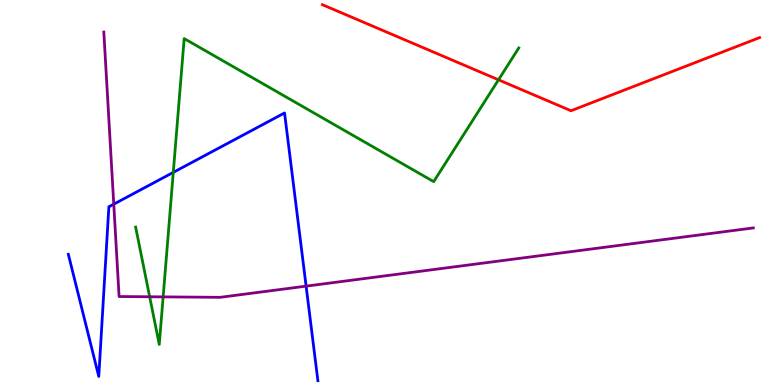[{'lines': ['blue', 'red'], 'intersections': []}, {'lines': ['green', 'red'], 'intersections': [{'x': 6.43, 'y': 7.93}]}, {'lines': ['purple', 'red'], 'intersections': []}, {'lines': ['blue', 'green'], 'intersections': [{'x': 2.24, 'y': 5.52}]}, {'lines': ['blue', 'purple'], 'intersections': [{'x': 1.47, 'y': 4.7}, {'x': 3.95, 'y': 2.57}]}, {'lines': ['green', 'purple'], 'intersections': [{'x': 1.93, 'y': 2.29}, {'x': 2.11, 'y': 2.29}]}]